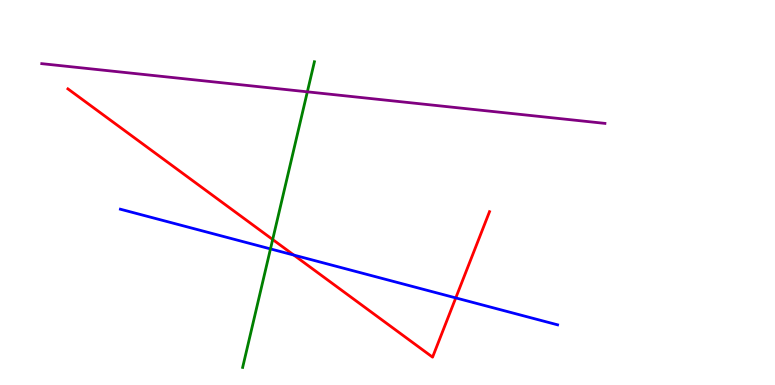[{'lines': ['blue', 'red'], 'intersections': [{'x': 3.79, 'y': 3.37}, {'x': 5.88, 'y': 2.26}]}, {'lines': ['green', 'red'], 'intersections': [{'x': 3.52, 'y': 3.78}]}, {'lines': ['purple', 'red'], 'intersections': []}, {'lines': ['blue', 'green'], 'intersections': [{'x': 3.49, 'y': 3.54}]}, {'lines': ['blue', 'purple'], 'intersections': []}, {'lines': ['green', 'purple'], 'intersections': [{'x': 3.97, 'y': 7.61}]}]